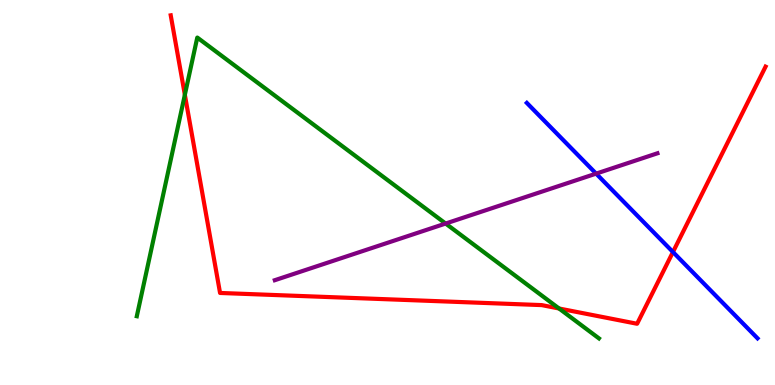[{'lines': ['blue', 'red'], 'intersections': [{'x': 8.68, 'y': 3.45}]}, {'lines': ['green', 'red'], 'intersections': [{'x': 2.39, 'y': 7.54}, {'x': 7.21, 'y': 1.99}]}, {'lines': ['purple', 'red'], 'intersections': []}, {'lines': ['blue', 'green'], 'intersections': []}, {'lines': ['blue', 'purple'], 'intersections': [{'x': 7.69, 'y': 5.49}]}, {'lines': ['green', 'purple'], 'intersections': [{'x': 5.75, 'y': 4.19}]}]